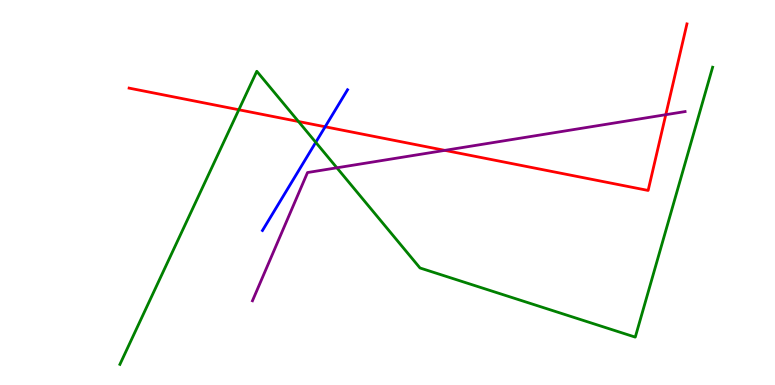[{'lines': ['blue', 'red'], 'intersections': [{'x': 4.2, 'y': 6.71}]}, {'lines': ['green', 'red'], 'intersections': [{'x': 3.08, 'y': 7.15}, {'x': 3.85, 'y': 6.84}]}, {'lines': ['purple', 'red'], 'intersections': [{'x': 5.74, 'y': 6.09}, {'x': 8.59, 'y': 7.02}]}, {'lines': ['blue', 'green'], 'intersections': [{'x': 4.07, 'y': 6.3}]}, {'lines': ['blue', 'purple'], 'intersections': []}, {'lines': ['green', 'purple'], 'intersections': [{'x': 4.35, 'y': 5.64}]}]